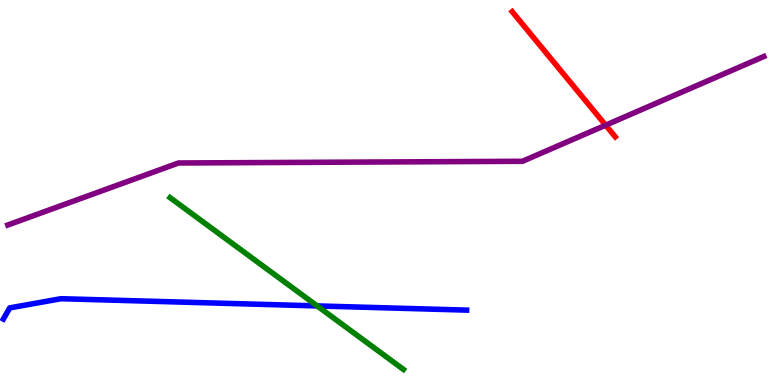[{'lines': ['blue', 'red'], 'intersections': []}, {'lines': ['green', 'red'], 'intersections': []}, {'lines': ['purple', 'red'], 'intersections': [{'x': 7.81, 'y': 6.75}]}, {'lines': ['blue', 'green'], 'intersections': [{'x': 4.09, 'y': 2.05}]}, {'lines': ['blue', 'purple'], 'intersections': []}, {'lines': ['green', 'purple'], 'intersections': []}]